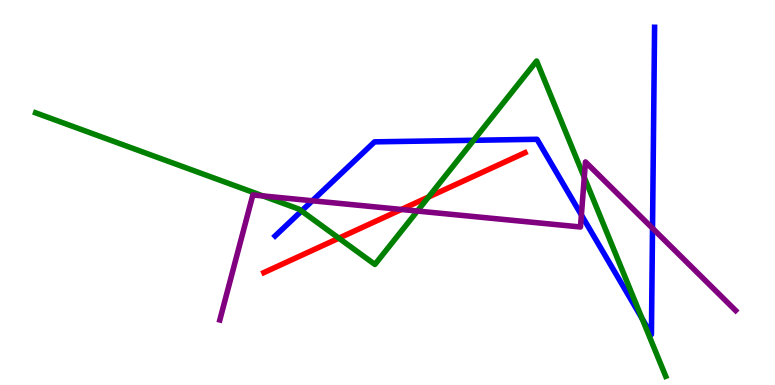[{'lines': ['blue', 'red'], 'intersections': []}, {'lines': ['green', 'red'], 'intersections': [{'x': 4.37, 'y': 3.81}, {'x': 5.53, 'y': 4.88}]}, {'lines': ['purple', 'red'], 'intersections': [{'x': 5.18, 'y': 4.56}]}, {'lines': ['blue', 'green'], 'intersections': [{'x': 3.89, 'y': 4.52}, {'x': 6.11, 'y': 6.36}, {'x': 8.28, 'y': 1.73}]}, {'lines': ['blue', 'purple'], 'intersections': [{'x': 4.03, 'y': 4.79}, {'x': 7.5, 'y': 4.42}, {'x': 8.42, 'y': 4.07}]}, {'lines': ['green', 'purple'], 'intersections': [{'x': 3.39, 'y': 4.91}, {'x': 5.39, 'y': 4.52}, {'x': 7.54, 'y': 5.39}]}]